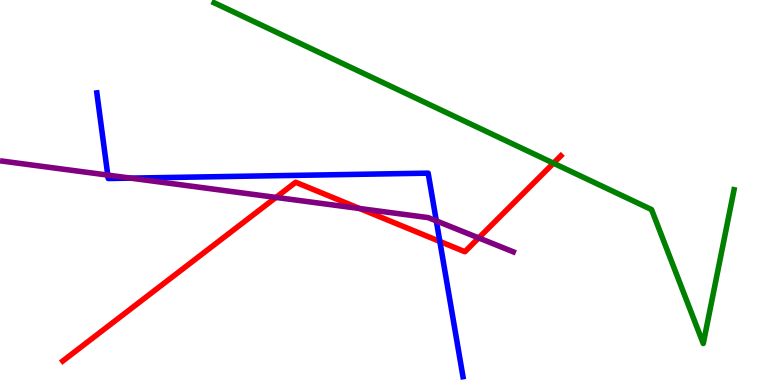[{'lines': ['blue', 'red'], 'intersections': [{'x': 5.68, 'y': 3.73}]}, {'lines': ['green', 'red'], 'intersections': [{'x': 7.14, 'y': 5.76}]}, {'lines': ['purple', 'red'], 'intersections': [{'x': 3.56, 'y': 4.87}, {'x': 4.64, 'y': 4.58}, {'x': 6.18, 'y': 3.82}]}, {'lines': ['blue', 'green'], 'intersections': []}, {'lines': ['blue', 'purple'], 'intersections': [{'x': 1.39, 'y': 5.45}, {'x': 1.69, 'y': 5.37}, {'x': 5.63, 'y': 4.26}]}, {'lines': ['green', 'purple'], 'intersections': []}]